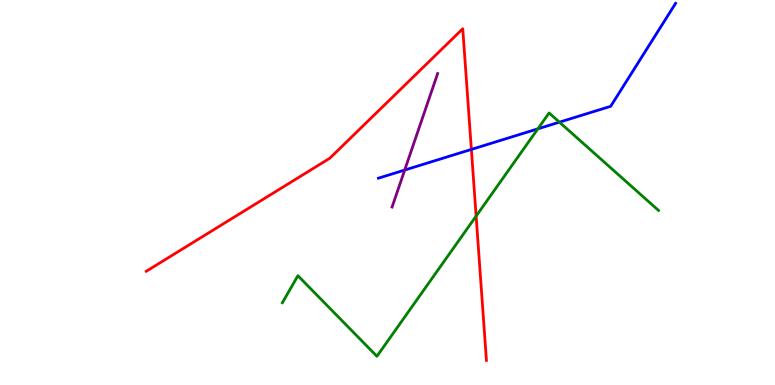[{'lines': ['blue', 'red'], 'intersections': [{'x': 6.08, 'y': 6.12}]}, {'lines': ['green', 'red'], 'intersections': [{'x': 6.14, 'y': 4.39}]}, {'lines': ['purple', 'red'], 'intersections': []}, {'lines': ['blue', 'green'], 'intersections': [{'x': 6.94, 'y': 6.65}, {'x': 7.22, 'y': 6.83}]}, {'lines': ['blue', 'purple'], 'intersections': [{'x': 5.22, 'y': 5.58}]}, {'lines': ['green', 'purple'], 'intersections': []}]